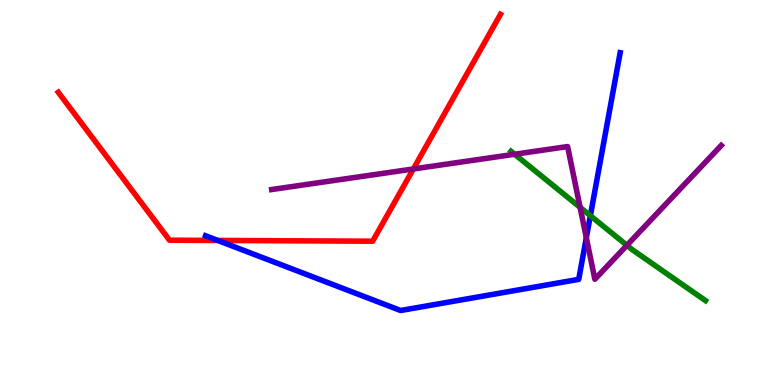[{'lines': ['blue', 'red'], 'intersections': [{'x': 2.81, 'y': 3.75}]}, {'lines': ['green', 'red'], 'intersections': []}, {'lines': ['purple', 'red'], 'intersections': [{'x': 5.33, 'y': 5.61}]}, {'lines': ['blue', 'green'], 'intersections': [{'x': 7.62, 'y': 4.4}]}, {'lines': ['blue', 'purple'], 'intersections': [{'x': 7.57, 'y': 3.83}]}, {'lines': ['green', 'purple'], 'intersections': [{'x': 6.64, 'y': 5.99}, {'x': 7.48, 'y': 4.61}, {'x': 8.09, 'y': 3.63}]}]